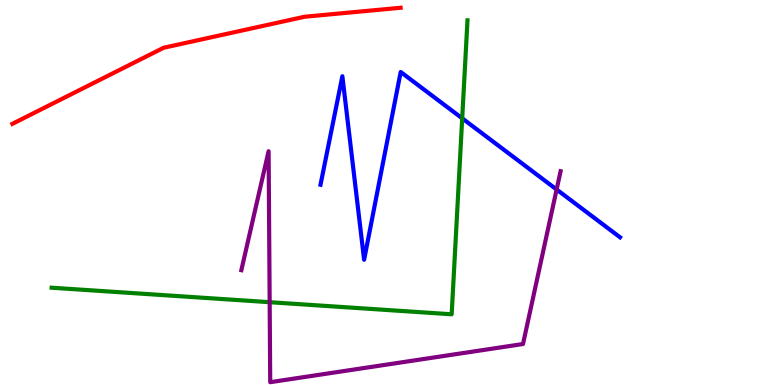[{'lines': ['blue', 'red'], 'intersections': []}, {'lines': ['green', 'red'], 'intersections': []}, {'lines': ['purple', 'red'], 'intersections': []}, {'lines': ['blue', 'green'], 'intersections': [{'x': 5.96, 'y': 6.93}]}, {'lines': ['blue', 'purple'], 'intersections': [{'x': 7.18, 'y': 5.08}]}, {'lines': ['green', 'purple'], 'intersections': [{'x': 3.48, 'y': 2.15}]}]